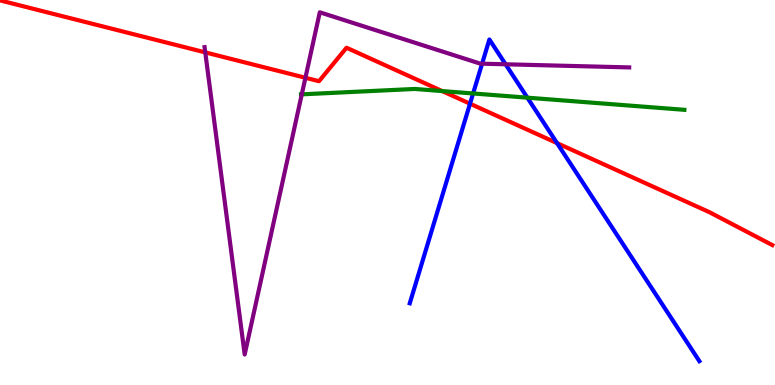[{'lines': ['blue', 'red'], 'intersections': [{'x': 6.06, 'y': 7.31}, {'x': 7.19, 'y': 6.28}]}, {'lines': ['green', 'red'], 'intersections': [{'x': 5.71, 'y': 7.63}]}, {'lines': ['purple', 'red'], 'intersections': [{'x': 2.65, 'y': 8.64}, {'x': 3.94, 'y': 7.98}]}, {'lines': ['blue', 'green'], 'intersections': [{'x': 6.1, 'y': 7.57}, {'x': 6.8, 'y': 7.46}]}, {'lines': ['blue', 'purple'], 'intersections': [{'x': 6.22, 'y': 8.35}, {'x': 6.52, 'y': 8.33}]}, {'lines': ['green', 'purple'], 'intersections': [{'x': 3.89, 'y': 7.55}]}]